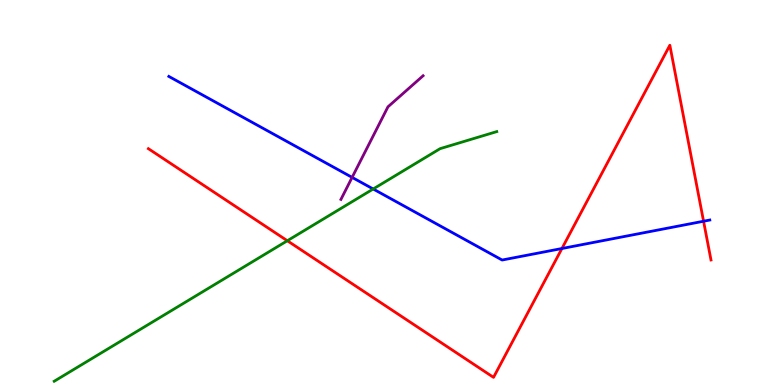[{'lines': ['blue', 'red'], 'intersections': [{'x': 7.25, 'y': 3.55}, {'x': 9.08, 'y': 4.25}]}, {'lines': ['green', 'red'], 'intersections': [{'x': 3.71, 'y': 3.75}]}, {'lines': ['purple', 'red'], 'intersections': []}, {'lines': ['blue', 'green'], 'intersections': [{'x': 4.82, 'y': 5.09}]}, {'lines': ['blue', 'purple'], 'intersections': [{'x': 4.54, 'y': 5.39}]}, {'lines': ['green', 'purple'], 'intersections': []}]